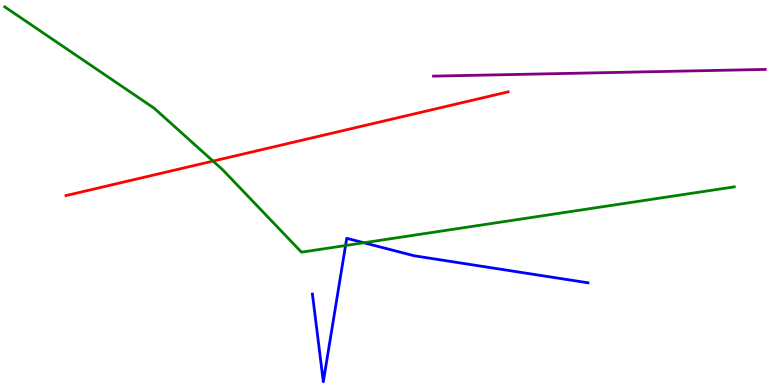[{'lines': ['blue', 'red'], 'intersections': []}, {'lines': ['green', 'red'], 'intersections': [{'x': 2.75, 'y': 5.82}]}, {'lines': ['purple', 'red'], 'intersections': []}, {'lines': ['blue', 'green'], 'intersections': [{'x': 4.46, 'y': 3.62}, {'x': 4.7, 'y': 3.69}]}, {'lines': ['blue', 'purple'], 'intersections': []}, {'lines': ['green', 'purple'], 'intersections': []}]